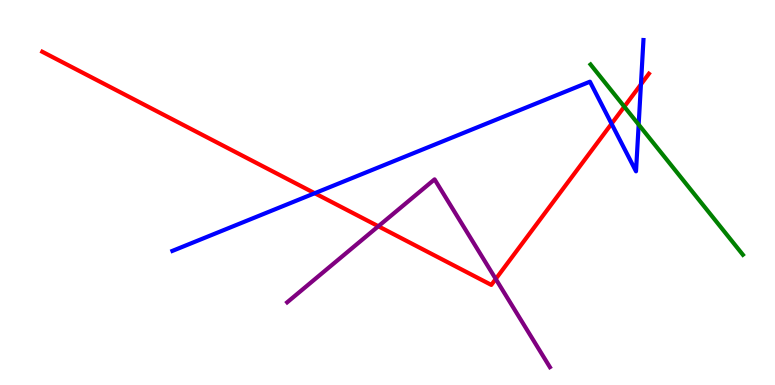[{'lines': ['blue', 'red'], 'intersections': [{'x': 4.06, 'y': 4.98}, {'x': 7.89, 'y': 6.79}, {'x': 8.27, 'y': 7.81}]}, {'lines': ['green', 'red'], 'intersections': [{'x': 8.06, 'y': 7.23}]}, {'lines': ['purple', 'red'], 'intersections': [{'x': 4.88, 'y': 4.12}, {'x': 6.4, 'y': 2.75}]}, {'lines': ['blue', 'green'], 'intersections': [{'x': 8.24, 'y': 6.76}]}, {'lines': ['blue', 'purple'], 'intersections': []}, {'lines': ['green', 'purple'], 'intersections': []}]